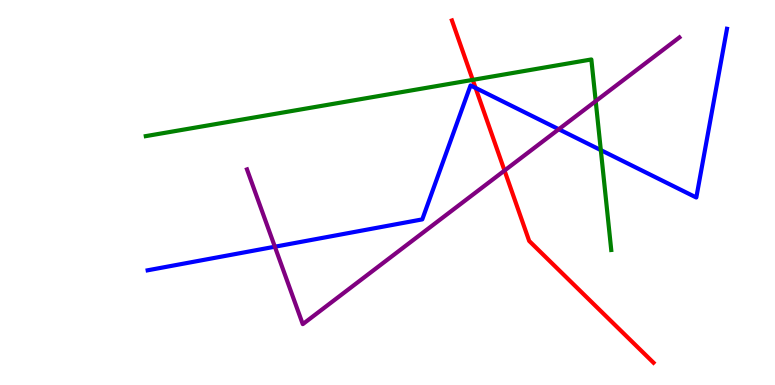[{'lines': ['blue', 'red'], 'intersections': [{'x': 6.14, 'y': 7.72}]}, {'lines': ['green', 'red'], 'intersections': [{'x': 6.1, 'y': 7.93}]}, {'lines': ['purple', 'red'], 'intersections': [{'x': 6.51, 'y': 5.57}]}, {'lines': ['blue', 'green'], 'intersections': [{'x': 7.75, 'y': 6.1}]}, {'lines': ['blue', 'purple'], 'intersections': [{'x': 3.55, 'y': 3.59}, {'x': 7.21, 'y': 6.64}]}, {'lines': ['green', 'purple'], 'intersections': [{'x': 7.69, 'y': 7.37}]}]